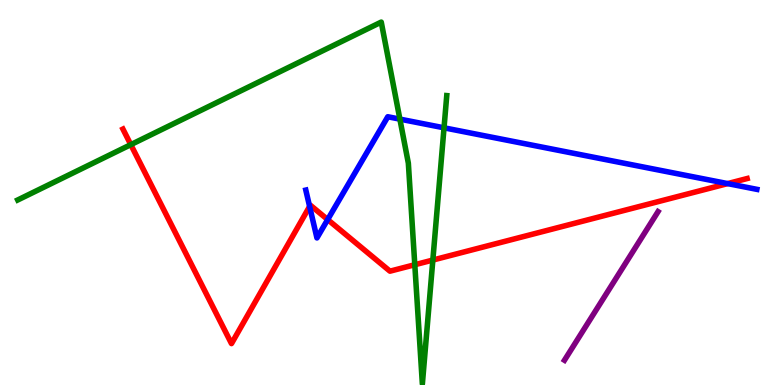[{'lines': ['blue', 'red'], 'intersections': [{'x': 3.99, 'y': 4.64}, {'x': 4.23, 'y': 4.3}, {'x': 9.39, 'y': 5.23}]}, {'lines': ['green', 'red'], 'intersections': [{'x': 1.69, 'y': 6.24}, {'x': 5.35, 'y': 3.12}, {'x': 5.59, 'y': 3.25}]}, {'lines': ['purple', 'red'], 'intersections': []}, {'lines': ['blue', 'green'], 'intersections': [{'x': 5.16, 'y': 6.91}, {'x': 5.73, 'y': 6.68}]}, {'lines': ['blue', 'purple'], 'intersections': []}, {'lines': ['green', 'purple'], 'intersections': []}]